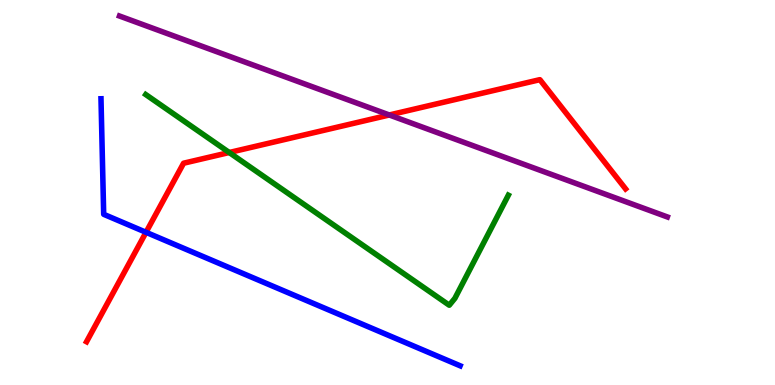[{'lines': ['blue', 'red'], 'intersections': [{'x': 1.88, 'y': 3.97}]}, {'lines': ['green', 'red'], 'intersections': [{'x': 2.96, 'y': 6.04}]}, {'lines': ['purple', 'red'], 'intersections': [{'x': 5.02, 'y': 7.01}]}, {'lines': ['blue', 'green'], 'intersections': []}, {'lines': ['blue', 'purple'], 'intersections': []}, {'lines': ['green', 'purple'], 'intersections': []}]